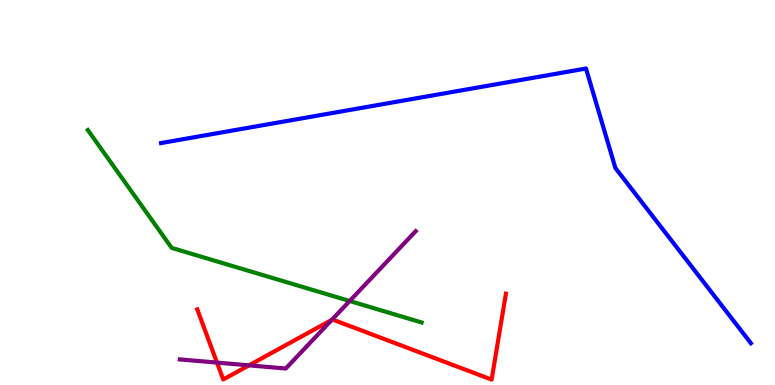[{'lines': ['blue', 'red'], 'intersections': []}, {'lines': ['green', 'red'], 'intersections': []}, {'lines': ['purple', 'red'], 'intersections': [{'x': 2.8, 'y': 0.582}, {'x': 3.21, 'y': 0.51}, {'x': 4.28, 'y': 1.69}]}, {'lines': ['blue', 'green'], 'intersections': []}, {'lines': ['blue', 'purple'], 'intersections': []}, {'lines': ['green', 'purple'], 'intersections': [{'x': 4.51, 'y': 2.18}]}]